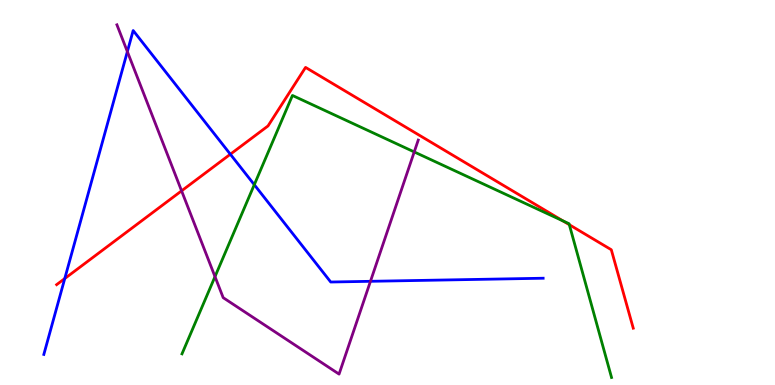[{'lines': ['blue', 'red'], 'intersections': [{'x': 0.836, 'y': 2.76}, {'x': 2.97, 'y': 5.99}]}, {'lines': ['green', 'red'], 'intersections': [{'x': 7.26, 'y': 4.26}, {'x': 7.35, 'y': 4.16}]}, {'lines': ['purple', 'red'], 'intersections': [{'x': 2.34, 'y': 5.04}]}, {'lines': ['blue', 'green'], 'intersections': [{'x': 3.28, 'y': 5.2}]}, {'lines': ['blue', 'purple'], 'intersections': [{'x': 1.64, 'y': 8.66}, {'x': 4.78, 'y': 2.69}]}, {'lines': ['green', 'purple'], 'intersections': [{'x': 2.77, 'y': 2.81}, {'x': 5.34, 'y': 6.05}]}]